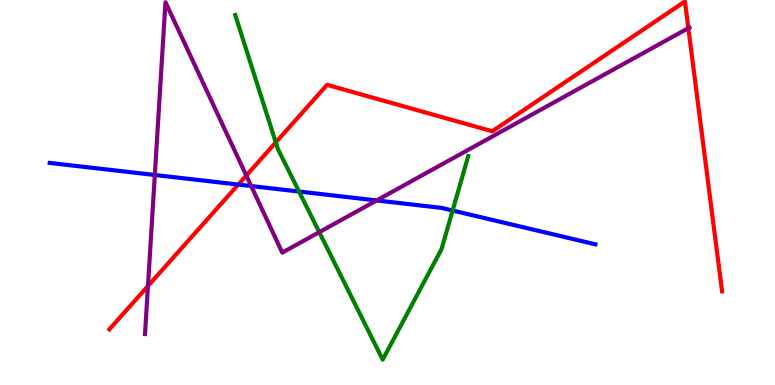[{'lines': ['blue', 'red'], 'intersections': [{'x': 3.07, 'y': 5.21}]}, {'lines': ['green', 'red'], 'intersections': [{'x': 3.56, 'y': 6.3}]}, {'lines': ['purple', 'red'], 'intersections': [{'x': 1.91, 'y': 2.57}, {'x': 3.18, 'y': 5.44}, {'x': 8.88, 'y': 9.27}]}, {'lines': ['blue', 'green'], 'intersections': [{'x': 3.86, 'y': 5.03}, {'x': 5.84, 'y': 4.53}]}, {'lines': ['blue', 'purple'], 'intersections': [{'x': 2.0, 'y': 5.45}, {'x': 3.24, 'y': 5.17}, {'x': 4.86, 'y': 4.79}]}, {'lines': ['green', 'purple'], 'intersections': [{'x': 4.12, 'y': 3.97}]}]